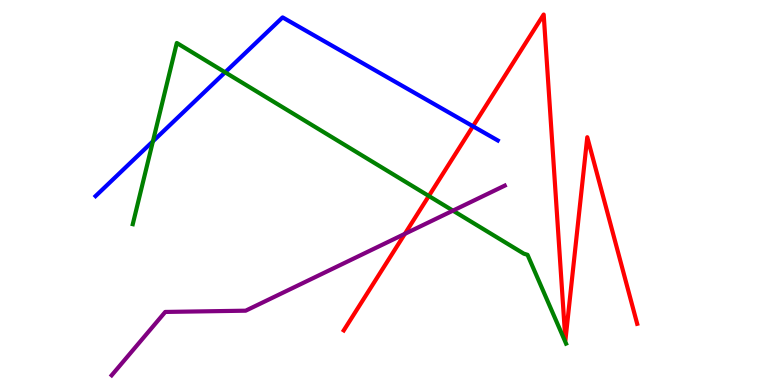[{'lines': ['blue', 'red'], 'intersections': [{'x': 6.1, 'y': 6.72}]}, {'lines': ['green', 'red'], 'intersections': [{'x': 5.53, 'y': 4.91}]}, {'lines': ['purple', 'red'], 'intersections': [{'x': 5.22, 'y': 3.93}]}, {'lines': ['blue', 'green'], 'intersections': [{'x': 1.97, 'y': 6.33}, {'x': 2.9, 'y': 8.12}]}, {'lines': ['blue', 'purple'], 'intersections': []}, {'lines': ['green', 'purple'], 'intersections': [{'x': 5.84, 'y': 4.53}]}]